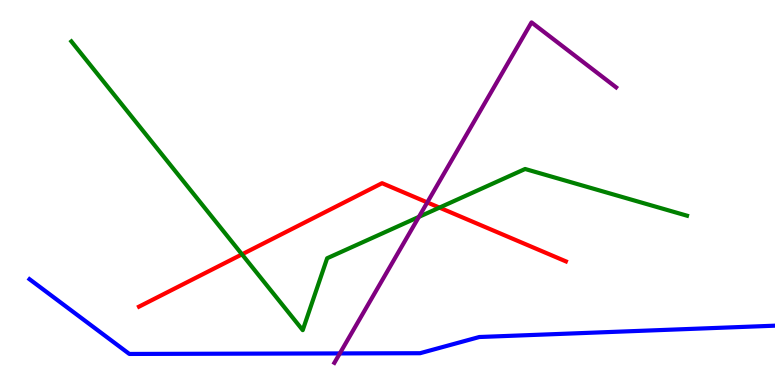[{'lines': ['blue', 'red'], 'intersections': []}, {'lines': ['green', 'red'], 'intersections': [{'x': 3.12, 'y': 3.39}, {'x': 5.67, 'y': 4.61}]}, {'lines': ['purple', 'red'], 'intersections': [{'x': 5.51, 'y': 4.74}]}, {'lines': ['blue', 'green'], 'intersections': []}, {'lines': ['blue', 'purple'], 'intersections': [{'x': 4.38, 'y': 0.82}]}, {'lines': ['green', 'purple'], 'intersections': [{'x': 5.4, 'y': 4.37}]}]